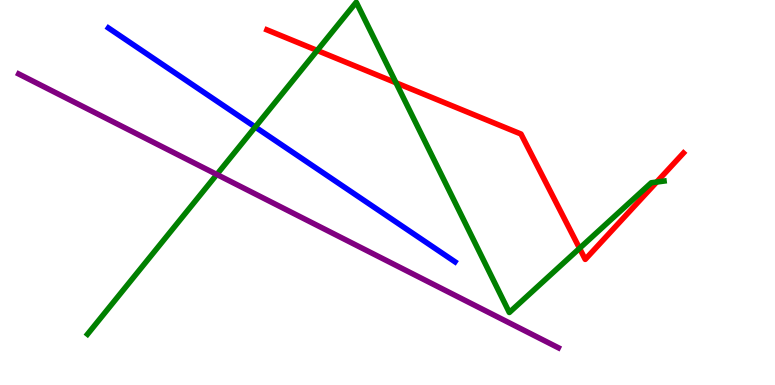[{'lines': ['blue', 'red'], 'intersections': []}, {'lines': ['green', 'red'], 'intersections': [{'x': 4.09, 'y': 8.69}, {'x': 5.11, 'y': 7.85}, {'x': 7.48, 'y': 3.55}, {'x': 8.47, 'y': 5.27}]}, {'lines': ['purple', 'red'], 'intersections': []}, {'lines': ['blue', 'green'], 'intersections': [{'x': 3.29, 'y': 6.7}]}, {'lines': ['blue', 'purple'], 'intersections': []}, {'lines': ['green', 'purple'], 'intersections': [{'x': 2.8, 'y': 5.47}]}]